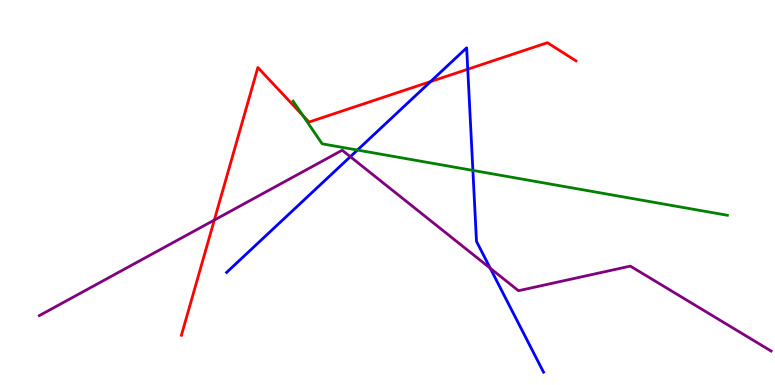[{'lines': ['blue', 'red'], 'intersections': [{'x': 5.56, 'y': 7.88}, {'x': 6.04, 'y': 8.2}]}, {'lines': ['green', 'red'], 'intersections': [{'x': 3.91, 'y': 7.0}]}, {'lines': ['purple', 'red'], 'intersections': [{'x': 2.77, 'y': 4.28}]}, {'lines': ['blue', 'green'], 'intersections': [{'x': 4.61, 'y': 6.1}, {'x': 6.1, 'y': 5.57}]}, {'lines': ['blue', 'purple'], 'intersections': [{'x': 4.52, 'y': 5.93}, {'x': 6.33, 'y': 3.03}]}, {'lines': ['green', 'purple'], 'intersections': []}]